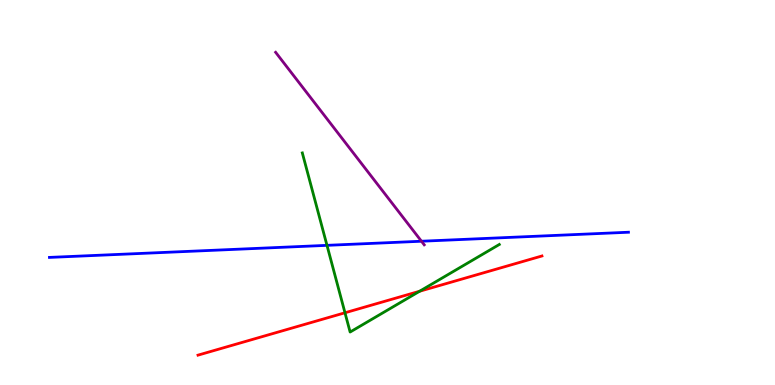[{'lines': ['blue', 'red'], 'intersections': []}, {'lines': ['green', 'red'], 'intersections': [{'x': 4.45, 'y': 1.88}, {'x': 5.41, 'y': 2.44}]}, {'lines': ['purple', 'red'], 'intersections': []}, {'lines': ['blue', 'green'], 'intersections': [{'x': 4.22, 'y': 3.63}]}, {'lines': ['blue', 'purple'], 'intersections': [{'x': 5.44, 'y': 3.73}]}, {'lines': ['green', 'purple'], 'intersections': []}]